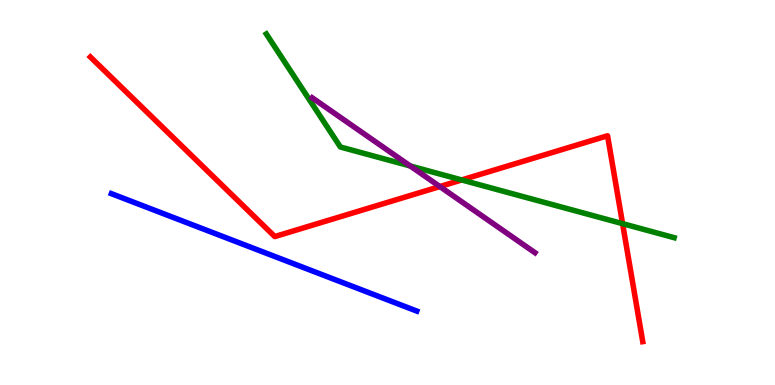[{'lines': ['blue', 'red'], 'intersections': []}, {'lines': ['green', 'red'], 'intersections': [{'x': 5.96, 'y': 5.33}, {'x': 8.03, 'y': 4.19}]}, {'lines': ['purple', 'red'], 'intersections': [{'x': 5.68, 'y': 5.15}]}, {'lines': ['blue', 'green'], 'intersections': []}, {'lines': ['blue', 'purple'], 'intersections': []}, {'lines': ['green', 'purple'], 'intersections': [{'x': 5.29, 'y': 5.69}]}]